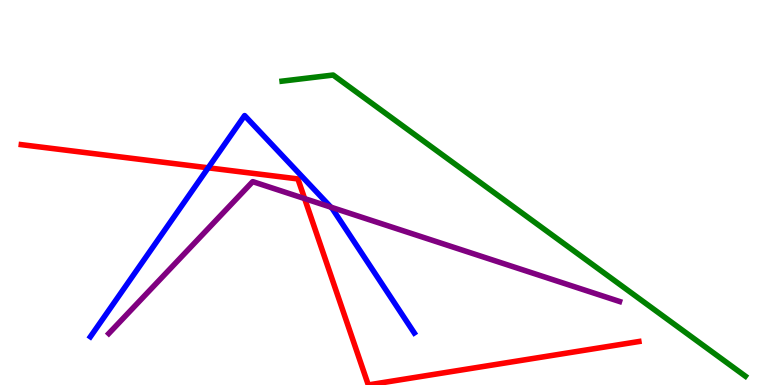[{'lines': ['blue', 'red'], 'intersections': [{'x': 2.69, 'y': 5.64}]}, {'lines': ['green', 'red'], 'intersections': []}, {'lines': ['purple', 'red'], 'intersections': [{'x': 3.93, 'y': 4.84}]}, {'lines': ['blue', 'green'], 'intersections': []}, {'lines': ['blue', 'purple'], 'intersections': [{'x': 4.27, 'y': 4.62}]}, {'lines': ['green', 'purple'], 'intersections': []}]